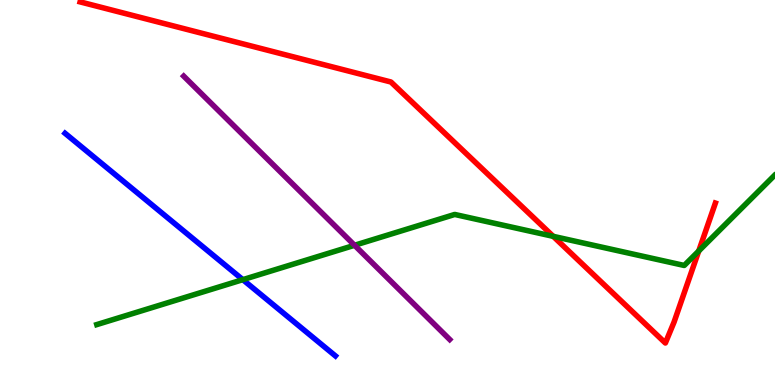[{'lines': ['blue', 'red'], 'intersections': []}, {'lines': ['green', 'red'], 'intersections': [{'x': 7.14, 'y': 3.86}, {'x': 9.02, 'y': 3.48}]}, {'lines': ['purple', 'red'], 'intersections': []}, {'lines': ['blue', 'green'], 'intersections': [{'x': 3.13, 'y': 2.74}]}, {'lines': ['blue', 'purple'], 'intersections': []}, {'lines': ['green', 'purple'], 'intersections': [{'x': 4.57, 'y': 3.63}]}]